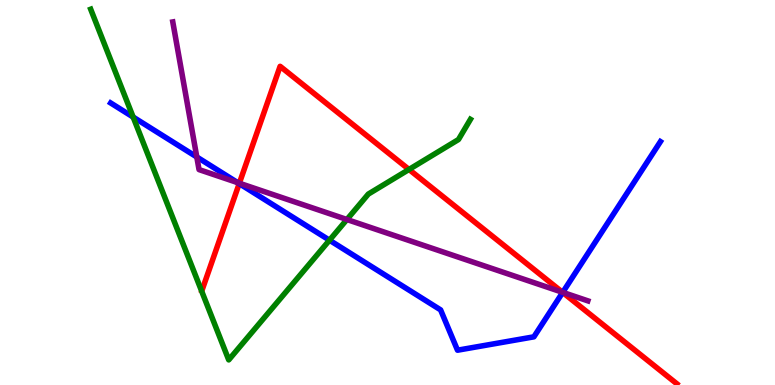[{'lines': ['blue', 'red'], 'intersections': [{'x': 3.09, 'y': 5.23}, {'x': 7.26, 'y': 2.4}]}, {'lines': ['green', 'red'], 'intersections': [{'x': 5.28, 'y': 5.6}]}, {'lines': ['purple', 'red'], 'intersections': [{'x': 3.09, 'y': 5.24}, {'x': 7.26, 'y': 2.41}]}, {'lines': ['blue', 'green'], 'intersections': [{'x': 1.72, 'y': 6.96}, {'x': 4.25, 'y': 3.76}]}, {'lines': ['blue', 'purple'], 'intersections': [{'x': 2.54, 'y': 5.92}, {'x': 3.07, 'y': 5.26}, {'x': 7.26, 'y': 2.41}]}, {'lines': ['green', 'purple'], 'intersections': [{'x': 4.48, 'y': 4.3}]}]